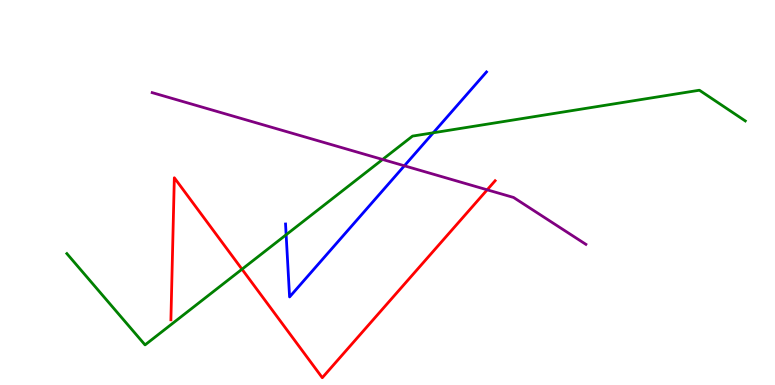[{'lines': ['blue', 'red'], 'intersections': []}, {'lines': ['green', 'red'], 'intersections': [{'x': 3.12, 'y': 3.01}]}, {'lines': ['purple', 'red'], 'intersections': [{'x': 6.29, 'y': 5.07}]}, {'lines': ['blue', 'green'], 'intersections': [{'x': 3.69, 'y': 3.9}, {'x': 5.59, 'y': 6.55}]}, {'lines': ['blue', 'purple'], 'intersections': [{'x': 5.22, 'y': 5.69}]}, {'lines': ['green', 'purple'], 'intersections': [{'x': 4.94, 'y': 5.86}]}]